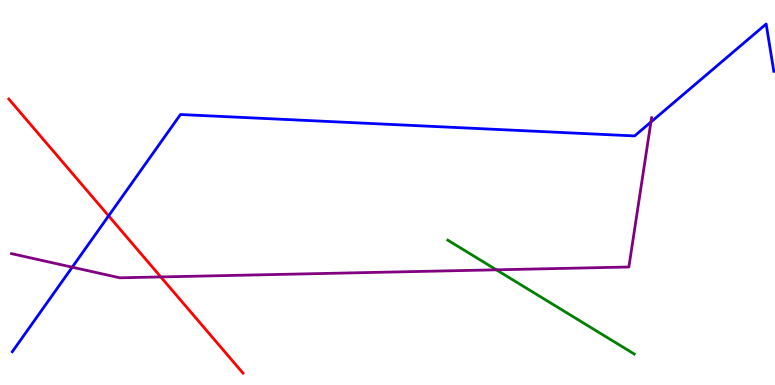[{'lines': ['blue', 'red'], 'intersections': [{'x': 1.4, 'y': 4.39}]}, {'lines': ['green', 'red'], 'intersections': []}, {'lines': ['purple', 'red'], 'intersections': [{'x': 2.07, 'y': 2.81}]}, {'lines': ['blue', 'green'], 'intersections': []}, {'lines': ['blue', 'purple'], 'intersections': [{'x': 0.932, 'y': 3.06}, {'x': 8.4, 'y': 6.83}]}, {'lines': ['green', 'purple'], 'intersections': [{'x': 6.4, 'y': 2.99}]}]